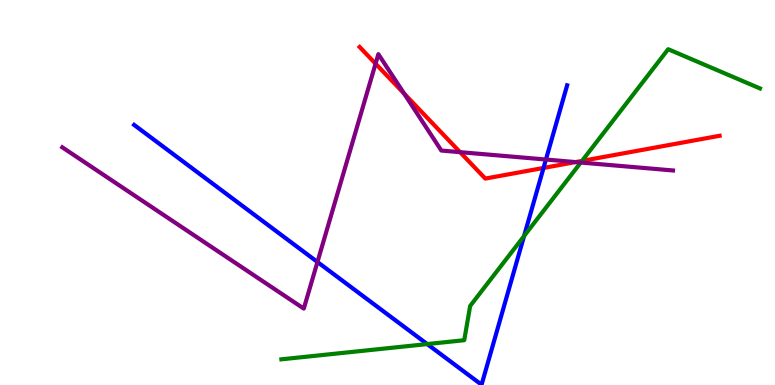[{'lines': ['blue', 'red'], 'intersections': [{'x': 7.01, 'y': 5.64}]}, {'lines': ['green', 'red'], 'intersections': [{'x': 7.51, 'y': 5.82}]}, {'lines': ['purple', 'red'], 'intersections': [{'x': 4.85, 'y': 8.35}, {'x': 5.21, 'y': 7.57}, {'x': 5.94, 'y': 6.05}, {'x': 7.43, 'y': 5.79}]}, {'lines': ['blue', 'green'], 'intersections': [{'x': 5.51, 'y': 1.06}, {'x': 6.76, 'y': 3.87}]}, {'lines': ['blue', 'purple'], 'intersections': [{'x': 4.1, 'y': 3.2}, {'x': 7.04, 'y': 5.86}]}, {'lines': ['green', 'purple'], 'intersections': [{'x': 7.49, 'y': 5.78}]}]